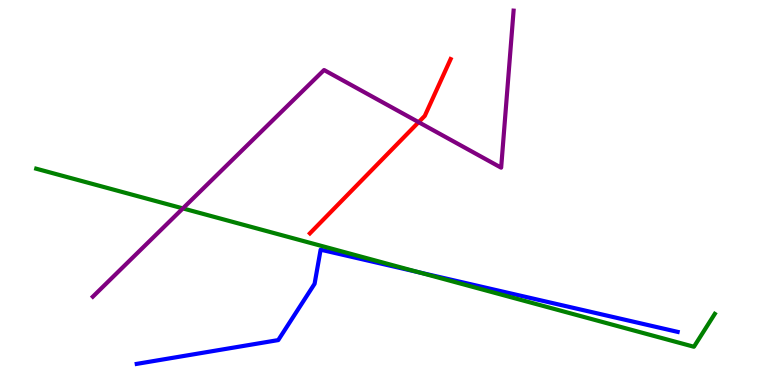[{'lines': ['blue', 'red'], 'intersections': []}, {'lines': ['green', 'red'], 'intersections': []}, {'lines': ['purple', 'red'], 'intersections': [{'x': 5.4, 'y': 6.83}]}, {'lines': ['blue', 'green'], 'intersections': [{'x': 5.41, 'y': 2.93}]}, {'lines': ['blue', 'purple'], 'intersections': []}, {'lines': ['green', 'purple'], 'intersections': [{'x': 2.36, 'y': 4.59}]}]